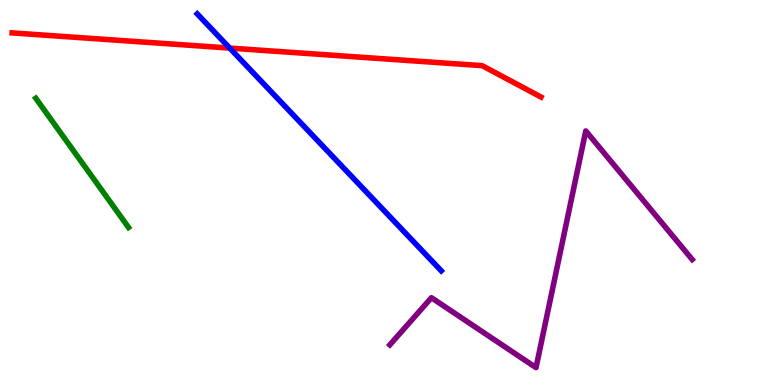[{'lines': ['blue', 'red'], 'intersections': [{'x': 2.96, 'y': 8.75}]}, {'lines': ['green', 'red'], 'intersections': []}, {'lines': ['purple', 'red'], 'intersections': []}, {'lines': ['blue', 'green'], 'intersections': []}, {'lines': ['blue', 'purple'], 'intersections': []}, {'lines': ['green', 'purple'], 'intersections': []}]